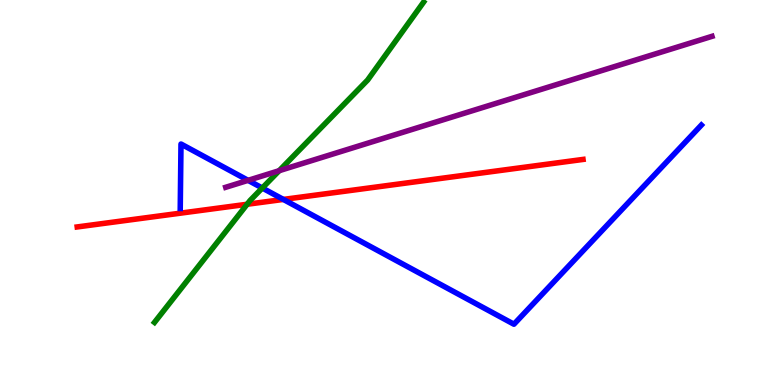[{'lines': ['blue', 'red'], 'intersections': [{'x': 3.66, 'y': 4.82}]}, {'lines': ['green', 'red'], 'intersections': [{'x': 3.19, 'y': 4.69}]}, {'lines': ['purple', 'red'], 'intersections': []}, {'lines': ['blue', 'green'], 'intersections': [{'x': 3.38, 'y': 5.12}]}, {'lines': ['blue', 'purple'], 'intersections': [{'x': 3.2, 'y': 5.32}]}, {'lines': ['green', 'purple'], 'intersections': [{'x': 3.6, 'y': 5.57}]}]